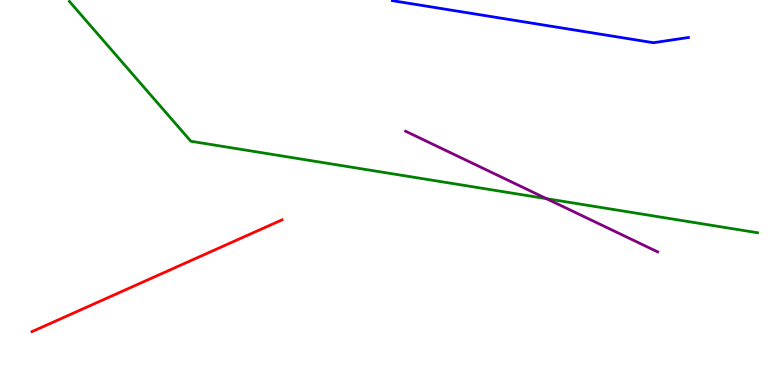[{'lines': ['blue', 'red'], 'intersections': []}, {'lines': ['green', 'red'], 'intersections': []}, {'lines': ['purple', 'red'], 'intersections': []}, {'lines': ['blue', 'green'], 'intersections': []}, {'lines': ['blue', 'purple'], 'intersections': []}, {'lines': ['green', 'purple'], 'intersections': [{'x': 7.05, 'y': 4.84}]}]